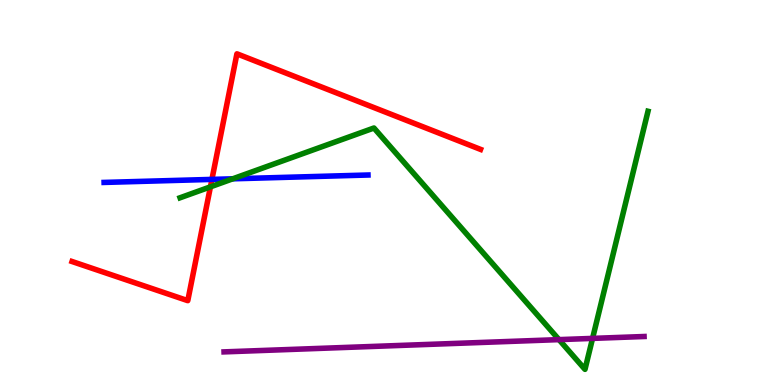[{'lines': ['blue', 'red'], 'intersections': [{'x': 2.73, 'y': 5.34}]}, {'lines': ['green', 'red'], 'intersections': [{'x': 2.72, 'y': 5.15}]}, {'lines': ['purple', 'red'], 'intersections': []}, {'lines': ['blue', 'green'], 'intersections': [{'x': 3.0, 'y': 5.36}]}, {'lines': ['blue', 'purple'], 'intersections': []}, {'lines': ['green', 'purple'], 'intersections': [{'x': 7.21, 'y': 1.18}, {'x': 7.65, 'y': 1.21}]}]